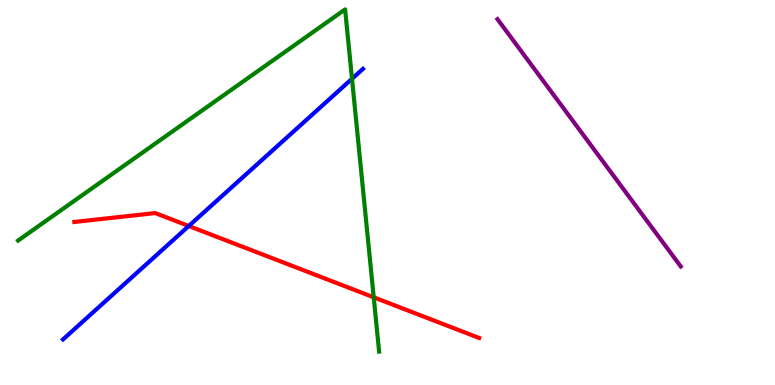[{'lines': ['blue', 'red'], 'intersections': [{'x': 2.44, 'y': 4.13}]}, {'lines': ['green', 'red'], 'intersections': [{'x': 4.82, 'y': 2.28}]}, {'lines': ['purple', 'red'], 'intersections': []}, {'lines': ['blue', 'green'], 'intersections': [{'x': 4.54, 'y': 7.95}]}, {'lines': ['blue', 'purple'], 'intersections': []}, {'lines': ['green', 'purple'], 'intersections': []}]